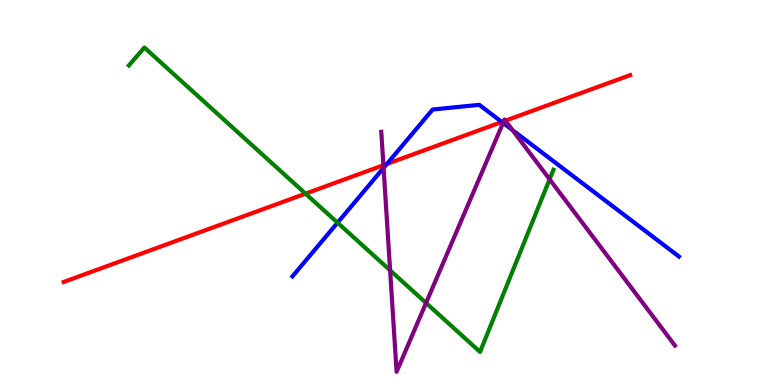[{'lines': ['blue', 'red'], 'intersections': [{'x': 4.99, 'y': 5.74}, {'x': 6.48, 'y': 6.83}]}, {'lines': ['green', 'red'], 'intersections': [{'x': 3.94, 'y': 4.97}]}, {'lines': ['purple', 'red'], 'intersections': [{'x': 4.95, 'y': 5.71}, {'x': 6.5, 'y': 6.85}, {'x': 6.52, 'y': 6.87}]}, {'lines': ['blue', 'green'], 'intersections': [{'x': 4.36, 'y': 4.22}]}, {'lines': ['blue', 'purple'], 'intersections': [{'x': 4.95, 'y': 5.64}, {'x': 6.49, 'y': 6.81}, {'x': 6.61, 'y': 6.62}]}, {'lines': ['green', 'purple'], 'intersections': [{'x': 5.03, 'y': 2.98}, {'x': 5.5, 'y': 2.13}, {'x': 7.09, 'y': 5.34}]}]